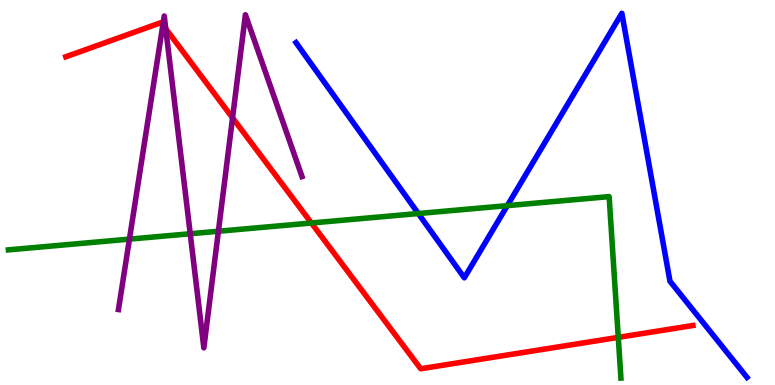[{'lines': ['blue', 'red'], 'intersections': []}, {'lines': ['green', 'red'], 'intersections': [{'x': 4.02, 'y': 4.21}, {'x': 7.98, 'y': 1.24}]}, {'lines': ['purple', 'red'], 'intersections': [{'x': 2.1, 'y': 9.35}, {'x': 2.14, 'y': 9.25}, {'x': 3.0, 'y': 6.94}]}, {'lines': ['blue', 'green'], 'intersections': [{'x': 5.4, 'y': 4.45}, {'x': 6.55, 'y': 4.66}]}, {'lines': ['blue', 'purple'], 'intersections': []}, {'lines': ['green', 'purple'], 'intersections': [{'x': 1.67, 'y': 3.79}, {'x': 2.45, 'y': 3.93}, {'x': 2.82, 'y': 3.99}]}]